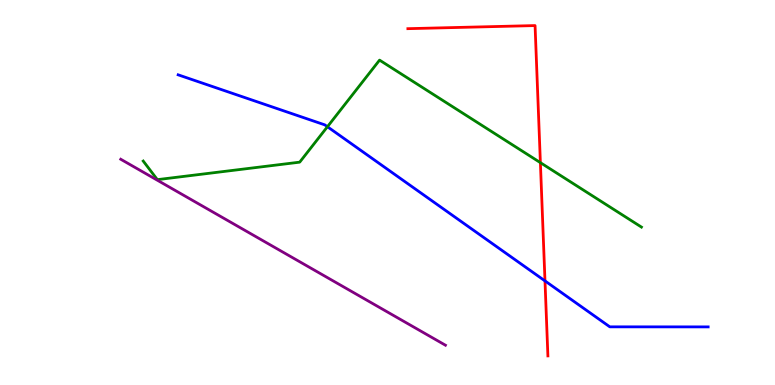[{'lines': ['blue', 'red'], 'intersections': [{'x': 7.03, 'y': 2.7}]}, {'lines': ['green', 'red'], 'intersections': [{'x': 6.97, 'y': 5.78}]}, {'lines': ['purple', 'red'], 'intersections': []}, {'lines': ['blue', 'green'], 'intersections': [{'x': 4.22, 'y': 6.71}]}, {'lines': ['blue', 'purple'], 'intersections': []}, {'lines': ['green', 'purple'], 'intersections': []}]